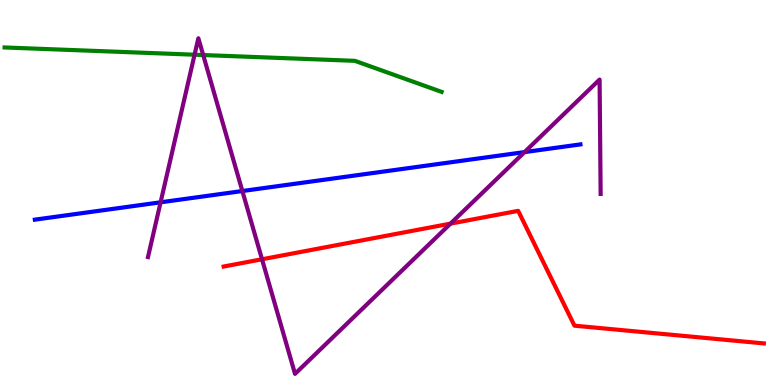[{'lines': ['blue', 'red'], 'intersections': []}, {'lines': ['green', 'red'], 'intersections': []}, {'lines': ['purple', 'red'], 'intersections': [{'x': 3.38, 'y': 3.27}, {'x': 5.81, 'y': 4.19}]}, {'lines': ['blue', 'green'], 'intersections': []}, {'lines': ['blue', 'purple'], 'intersections': [{'x': 2.07, 'y': 4.75}, {'x': 3.13, 'y': 5.04}, {'x': 6.77, 'y': 6.05}]}, {'lines': ['green', 'purple'], 'intersections': [{'x': 2.51, 'y': 8.58}, {'x': 2.62, 'y': 8.57}]}]